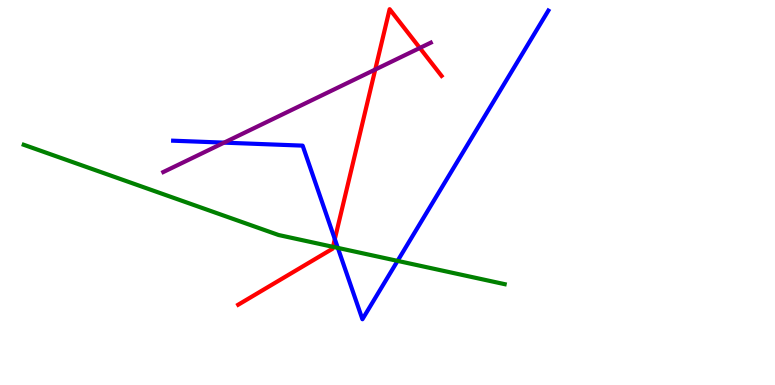[{'lines': ['blue', 'red'], 'intersections': [{'x': 4.32, 'y': 3.79}]}, {'lines': ['green', 'red'], 'intersections': [{'x': 4.3, 'y': 3.59}]}, {'lines': ['purple', 'red'], 'intersections': [{'x': 4.84, 'y': 8.19}, {'x': 5.42, 'y': 8.75}]}, {'lines': ['blue', 'green'], 'intersections': [{'x': 4.36, 'y': 3.56}, {'x': 5.13, 'y': 3.22}]}, {'lines': ['blue', 'purple'], 'intersections': [{'x': 2.89, 'y': 6.29}]}, {'lines': ['green', 'purple'], 'intersections': []}]